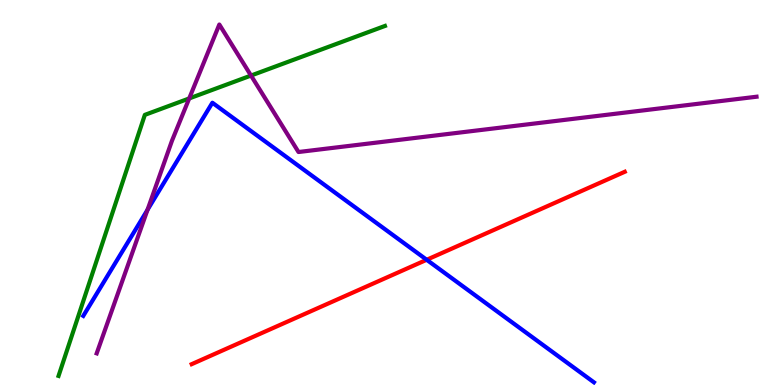[{'lines': ['blue', 'red'], 'intersections': [{'x': 5.51, 'y': 3.25}]}, {'lines': ['green', 'red'], 'intersections': []}, {'lines': ['purple', 'red'], 'intersections': []}, {'lines': ['blue', 'green'], 'intersections': []}, {'lines': ['blue', 'purple'], 'intersections': [{'x': 1.9, 'y': 4.55}]}, {'lines': ['green', 'purple'], 'intersections': [{'x': 2.44, 'y': 7.44}, {'x': 3.24, 'y': 8.04}]}]